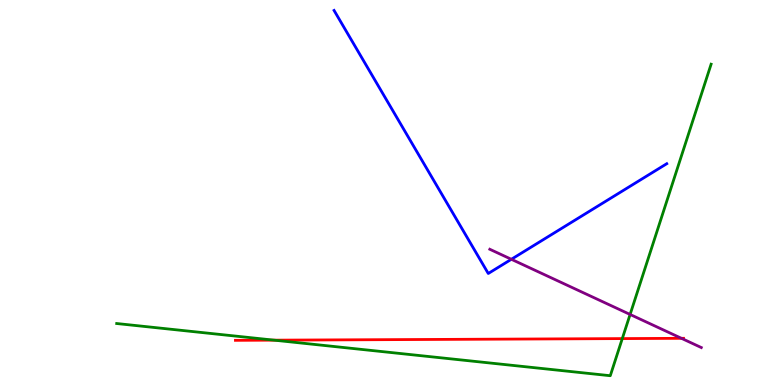[{'lines': ['blue', 'red'], 'intersections': []}, {'lines': ['green', 'red'], 'intersections': [{'x': 3.54, 'y': 1.16}, {'x': 8.03, 'y': 1.21}]}, {'lines': ['purple', 'red'], 'intersections': [{'x': 8.79, 'y': 1.21}]}, {'lines': ['blue', 'green'], 'intersections': []}, {'lines': ['blue', 'purple'], 'intersections': [{'x': 6.6, 'y': 3.27}]}, {'lines': ['green', 'purple'], 'intersections': [{'x': 8.13, 'y': 1.83}]}]